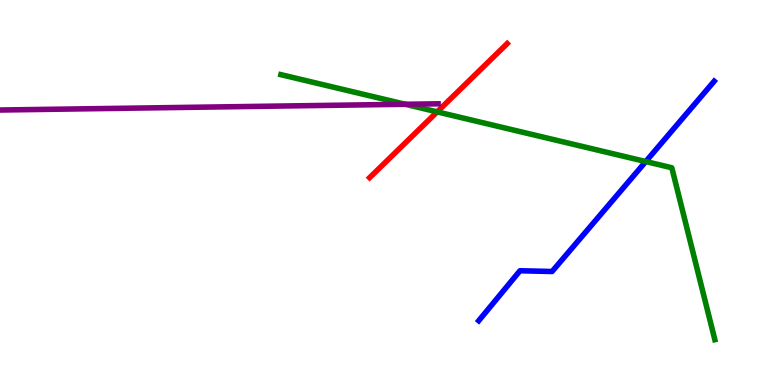[{'lines': ['blue', 'red'], 'intersections': []}, {'lines': ['green', 'red'], 'intersections': [{'x': 5.64, 'y': 7.09}]}, {'lines': ['purple', 'red'], 'intersections': []}, {'lines': ['blue', 'green'], 'intersections': [{'x': 8.33, 'y': 5.8}]}, {'lines': ['blue', 'purple'], 'intersections': []}, {'lines': ['green', 'purple'], 'intersections': [{'x': 5.23, 'y': 7.29}]}]